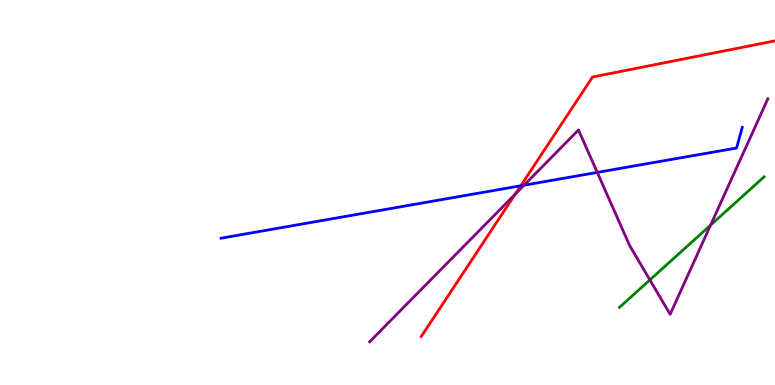[{'lines': ['blue', 'red'], 'intersections': [{'x': 6.72, 'y': 5.17}]}, {'lines': ['green', 'red'], 'intersections': []}, {'lines': ['purple', 'red'], 'intersections': [{'x': 6.65, 'y': 4.96}]}, {'lines': ['blue', 'green'], 'intersections': []}, {'lines': ['blue', 'purple'], 'intersections': [{'x': 6.76, 'y': 5.19}, {'x': 7.71, 'y': 5.52}]}, {'lines': ['green', 'purple'], 'intersections': [{'x': 8.39, 'y': 2.73}, {'x': 9.17, 'y': 4.15}]}]